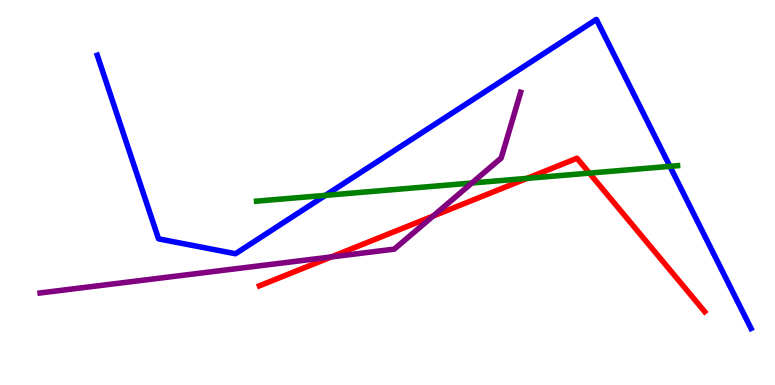[{'lines': ['blue', 'red'], 'intersections': []}, {'lines': ['green', 'red'], 'intersections': [{'x': 6.8, 'y': 5.37}, {'x': 7.6, 'y': 5.5}]}, {'lines': ['purple', 'red'], 'intersections': [{'x': 4.28, 'y': 3.33}, {'x': 5.59, 'y': 4.39}]}, {'lines': ['blue', 'green'], 'intersections': [{'x': 4.2, 'y': 4.93}, {'x': 8.64, 'y': 5.68}]}, {'lines': ['blue', 'purple'], 'intersections': []}, {'lines': ['green', 'purple'], 'intersections': [{'x': 6.09, 'y': 5.25}]}]